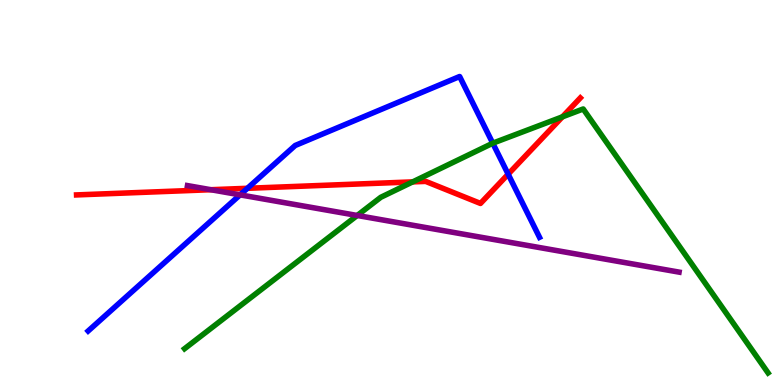[{'lines': ['blue', 'red'], 'intersections': [{'x': 3.19, 'y': 5.11}, {'x': 6.56, 'y': 5.48}]}, {'lines': ['green', 'red'], 'intersections': [{'x': 5.32, 'y': 5.28}, {'x': 7.26, 'y': 6.97}]}, {'lines': ['purple', 'red'], 'intersections': [{'x': 2.72, 'y': 5.07}]}, {'lines': ['blue', 'green'], 'intersections': [{'x': 6.36, 'y': 6.28}]}, {'lines': ['blue', 'purple'], 'intersections': [{'x': 3.1, 'y': 4.94}]}, {'lines': ['green', 'purple'], 'intersections': [{'x': 4.61, 'y': 4.4}]}]